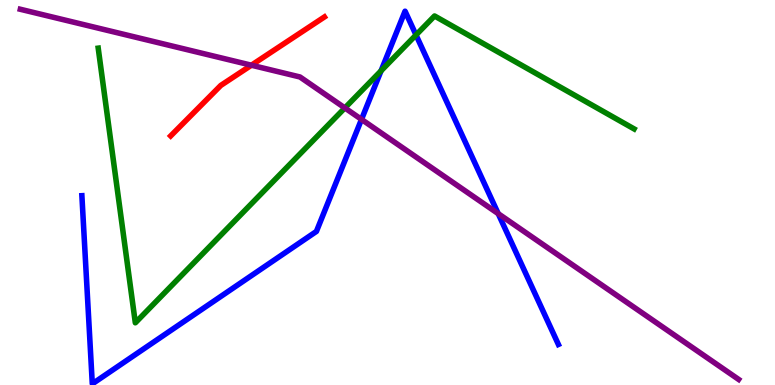[{'lines': ['blue', 'red'], 'intersections': []}, {'lines': ['green', 'red'], 'intersections': []}, {'lines': ['purple', 'red'], 'intersections': [{'x': 3.24, 'y': 8.31}]}, {'lines': ['blue', 'green'], 'intersections': [{'x': 4.92, 'y': 8.16}, {'x': 5.37, 'y': 9.09}]}, {'lines': ['blue', 'purple'], 'intersections': [{'x': 4.66, 'y': 6.9}, {'x': 6.43, 'y': 4.45}]}, {'lines': ['green', 'purple'], 'intersections': [{'x': 4.45, 'y': 7.2}]}]